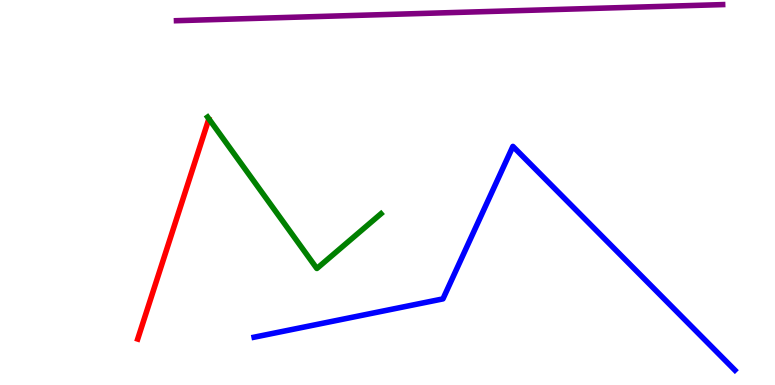[{'lines': ['blue', 'red'], 'intersections': []}, {'lines': ['green', 'red'], 'intersections': []}, {'lines': ['purple', 'red'], 'intersections': []}, {'lines': ['blue', 'green'], 'intersections': []}, {'lines': ['blue', 'purple'], 'intersections': []}, {'lines': ['green', 'purple'], 'intersections': []}]